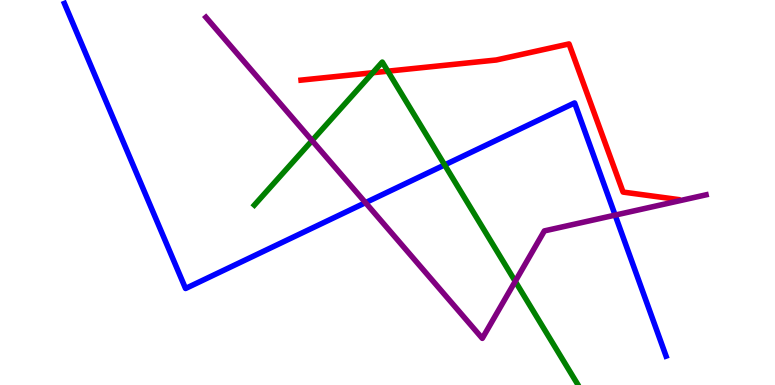[{'lines': ['blue', 'red'], 'intersections': []}, {'lines': ['green', 'red'], 'intersections': [{'x': 4.81, 'y': 8.11}, {'x': 5.0, 'y': 8.15}]}, {'lines': ['purple', 'red'], 'intersections': []}, {'lines': ['blue', 'green'], 'intersections': [{'x': 5.74, 'y': 5.72}]}, {'lines': ['blue', 'purple'], 'intersections': [{'x': 4.72, 'y': 4.74}, {'x': 7.94, 'y': 4.41}]}, {'lines': ['green', 'purple'], 'intersections': [{'x': 4.03, 'y': 6.35}, {'x': 6.65, 'y': 2.69}]}]